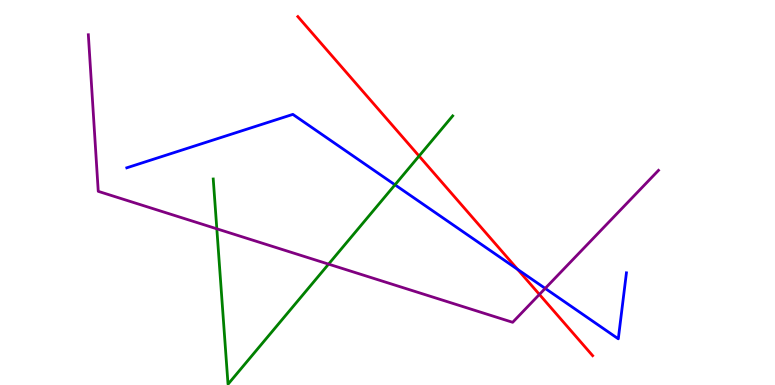[{'lines': ['blue', 'red'], 'intersections': [{'x': 6.68, 'y': 3.0}]}, {'lines': ['green', 'red'], 'intersections': [{'x': 5.41, 'y': 5.95}]}, {'lines': ['purple', 'red'], 'intersections': [{'x': 6.96, 'y': 2.35}]}, {'lines': ['blue', 'green'], 'intersections': [{'x': 5.1, 'y': 5.2}]}, {'lines': ['blue', 'purple'], 'intersections': [{'x': 7.03, 'y': 2.51}]}, {'lines': ['green', 'purple'], 'intersections': [{'x': 2.8, 'y': 4.06}, {'x': 4.24, 'y': 3.14}]}]